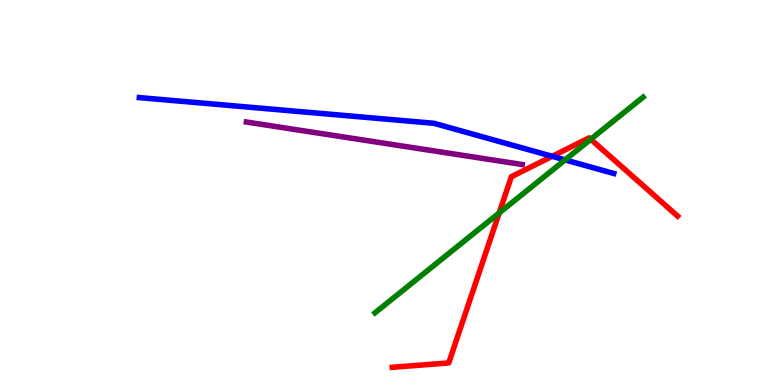[{'lines': ['blue', 'red'], 'intersections': [{'x': 7.13, 'y': 5.94}]}, {'lines': ['green', 'red'], 'intersections': [{'x': 6.44, 'y': 4.47}, {'x': 7.62, 'y': 6.38}]}, {'lines': ['purple', 'red'], 'intersections': []}, {'lines': ['blue', 'green'], 'intersections': [{'x': 7.29, 'y': 5.85}]}, {'lines': ['blue', 'purple'], 'intersections': []}, {'lines': ['green', 'purple'], 'intersections': []}]